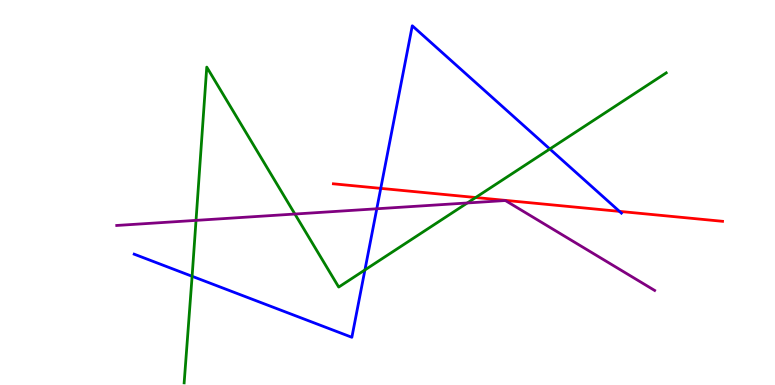[{'lines': ['blue', 'red'], 'intersections': [{'x': 4.91, 'y': 5.11}, {'x': 7.99, 'y': 4.51}]}, {'lines': ['green', 'red'], 'intersections': [{'x': 6.14, 'y': 4.87}]}, {'lines': ['purple', 'red'], 'intersections': []}, {'lines': ['blue', 'green'], 'intersections': [{'x': 2.48, 'y': 2.82}, {'x': 4.71, 'y': 2.99}, {'x': 7.09, 'y': 6.13}]}, {'lines': ['blue', 'purple'], 'intersections': [{'x': 4.86, 'y': 4.58}]}, {'lines': ['green', 'purple'], 'intersections': [{'x': 2.53, 'y': 4.28}, {'x': 3.81, 'y': 4.44}, {'x': 6.03, 'y': 4.73}]}]